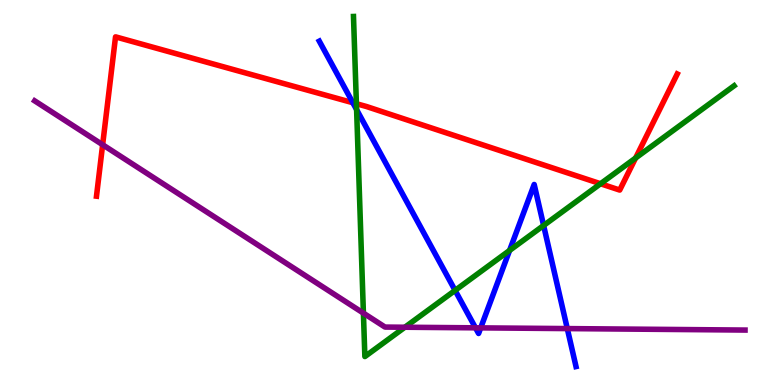[{'lines': ['blue', 'red'], 'intersections': [{'x': 4.55, 'y': 7.33}]}, {'lines': ['green', 'red'], 'intersections': [{'x': 4.6, 'y': 7.31}, {'x': 7.75, 'y': 5.23}, {'x': 8.2, 'y': 5.9}]}, {'lines': ['purple', 'red'], 'intersections': [{'x': 1.32, 'y': 6.24}]}, {'lines': ['blue', 'green'], 'intersections': [{'x': 4.6, 'y': 7.15}, {'x': 5.87, 'y': 2.46}, {'x': 6.58, 'y': 3.49}, {'x': 7.01, 'y': 4.14}]}, {'lines': ['blue', 'purple'], 'intersections': [{'x': 6.14, 'y': 1.49}, {'x': 6.2, 'y': 1.48}, {'x': 7.32, 'y': 1.47}]}, {'lines': ['green', 'purple'], 'intersections': [{'x': 4.69, 'y': 1.87}, {'x': 5.22, 'y': 1.5}]}]